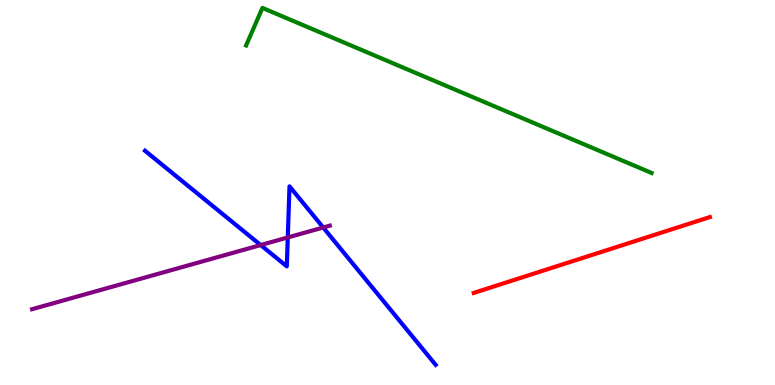[{'lines': ['blue', 'red'], 'intersections': []}, {'lines': ['green', 'red'], 'intersections': []}, {'lines': ['purple', 'red'], 'intersections': []}, {'lines': ['blue', 'green'], 'intersections': []}, {'lines': ['blue', 'purple'], 'intersections': [{'x': 3.36, 'y': 3.63}, {'x': 3.71, 'y': 3.83}, {'x': 4.17, 'y': 4.09}]}, {'lines': ['green', 'purple'], 'intersections': []}]